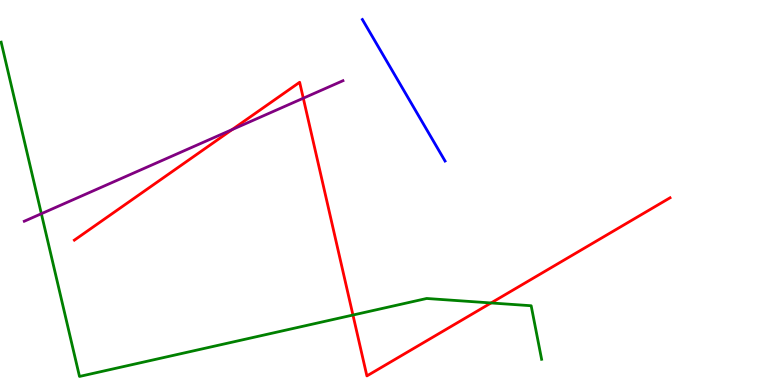[{'lines': ['blue', 'red'], 'intersections': []}, {'lines': ['green', 'red'], 'intersections': [{'x': 4.55, 'y': 1.82}, {'x': 6.34, 'y': 2.13}]}, {'lines': ['purple', 'red'], 'intersections': [{'x': 3.0, 'y': 6.63}, {'x': 3.91, 'y': 7.45}]}, {'lines': ['blue', 'green'], 'intersections': []}, {'lines': ['blue', 'purple'], 'intersections': []}, {'lines': ['green', 'purple'], 'intersections': [{'x': 0.534, 'y': 4.45}]}]